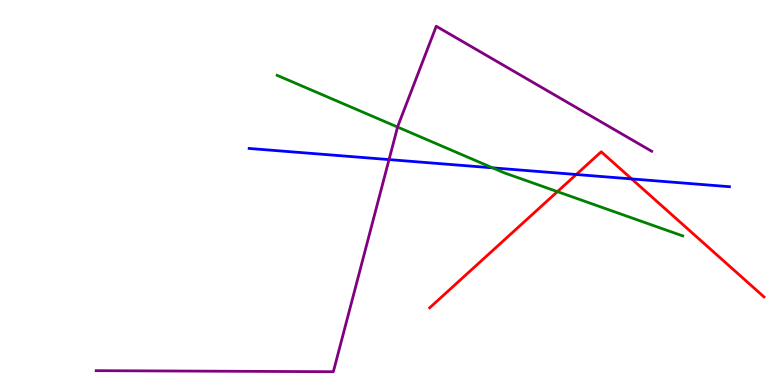[{'lines': ['blue', 'red'], 'intersections': [{'x': 7.44, 'y': 5.47}, {'x': 8.15, 'y': 5.35}]}, {'lines': ['green', 'red'], 'intersections': [{'x': 7.19, 'y': 5.02}]}, {'lines': ['purple', 'red'], 'intersections': []}, {'lines': ['blue', 'green'], 'intersections': [{'x': 6.36, 'y': 5.64}]}, {'lines': ['blue', 'purple'], 'intersections': [{'x': 5.02, 'y': 5.85}]}, {'lines': ['green', 'purple'], 'intersections': [{'x': 5.13, 'y': 6.7}]}]